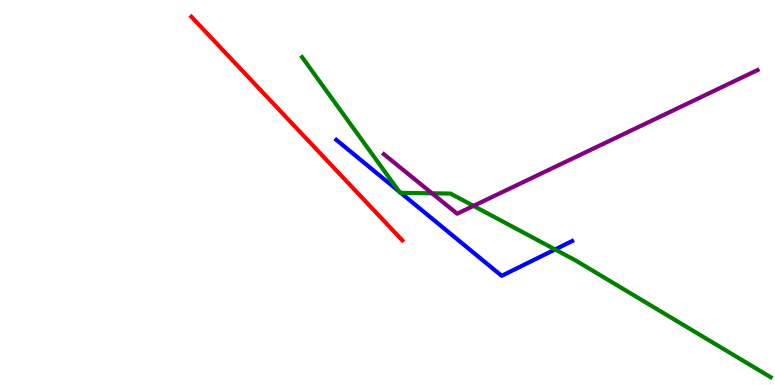[{'lines': ['blue', 'red'], 'intersections': []}, {'lines': ['green', 'red'], 'intersections': []}, {'lines': ['purple', 'red'], 'intersections': []}, {'lines': ['blue', 'green'], 'intersections': [{'x': 5.15, 'y': 5.03}, {'x': 5.17, 'y': 4.99}, {'x': 7.16, 'y': 3.52}]}, {'lines': ['blue', 'purple'], 'intersections': []}, {'lines': ['green', 'purple'], 'intersections': [{'x': 5.57, 'y': 4.98}, {'x': 6.11, 'y': 4.65}]}]